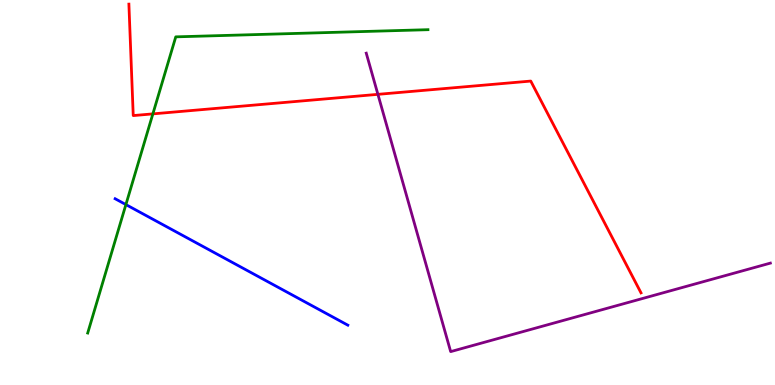[{'lines': ['blue', 'red'], 'intersections': []}, {'lines': ['green', 'red'], 'intersections': [{'x': 1.97, 'y': 7.04}]}, {'lines': ['purple', 'red'], 'intersections': [{'x': 4.88, 'y': 7.55}]}, {'lines': ['blue', 'green'], 'intersections': [{'x': 1.62, 'y': 4.69}]}, {'lines': ['blue', 'purple'], 'intersections': []}, {'lines': ['green', 'purple'], 'intersections': []}]